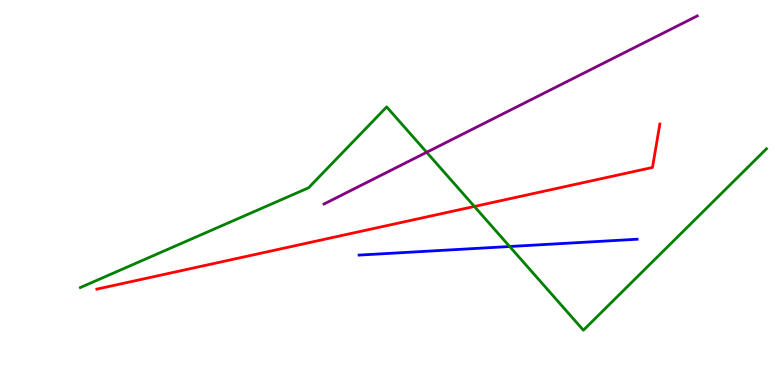[{'lines': ['blue', 'red'], 'intersections': []}, {'lines': ['green', 'red'], 'intersections': [{'x': 6.12, 'y': 4.64}]}, {'lines': ['purple', 'red'], 'intersections': []}, {'lines': ['blue', 'green'], 'intersections': [{'x': 6.58, 'y': 3.6}]}, {'lines': ['blue', 'purple'], 'intersections': []}, {'lines': ['green', 'purple'], 'intersections': [{'x': 5.51, 'y': 6.04}]}]